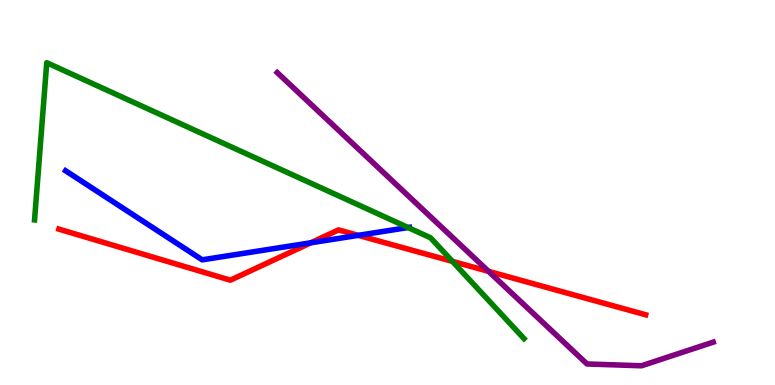[{'lines': ['blue', 'red'], 'intersections': [{'x': 4.01, 'y': 3.69}, {'x': 4.62, 'y': 3.89}]}, {'lines': ['green', 'red'], 'intersections': [{'x': 5.84, 'y': 3.21}]}, {'lines': ['purple', 'red'], 'intersections': [{'x': 6.3, 'y': 2.95}]}, {'lines': ['blue', 'green'], 'intersections': [{'x': 5.27, 'y': 4.09}]}, {'lines': ['blue', 'purple'], 'intersections': []}, {'lines': ['green', 'purple'], 'intersections': []}]